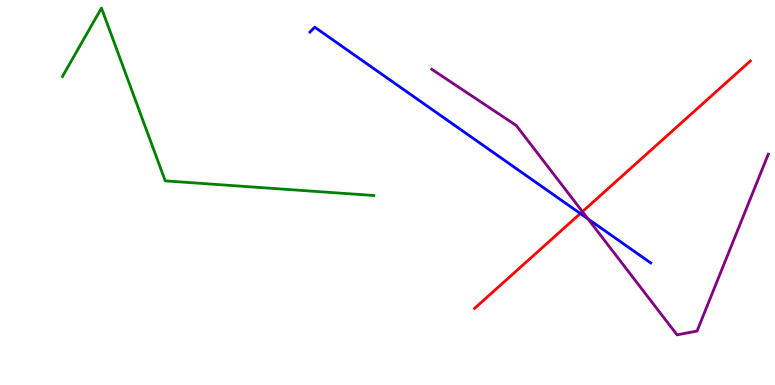[{'lines': ['blue', 'red'], 'intersections': [{'x': 7.49, 'y': 4.45}]}, {'lines': ['green', 'red'], 'intersections': []}, {'lines': ['purple', 'red'], 'intersections': [{'x': 7.52, 'y': 4.5}]}, {'lines': ['blue', 'green'], 'intersections': []}, {'lines': ['blue', 'purple'], 'intersections': [{'x': 7.59, 'y': 4.31}]}, {'lines': ['green', 'purple'], 'intersections': []}]